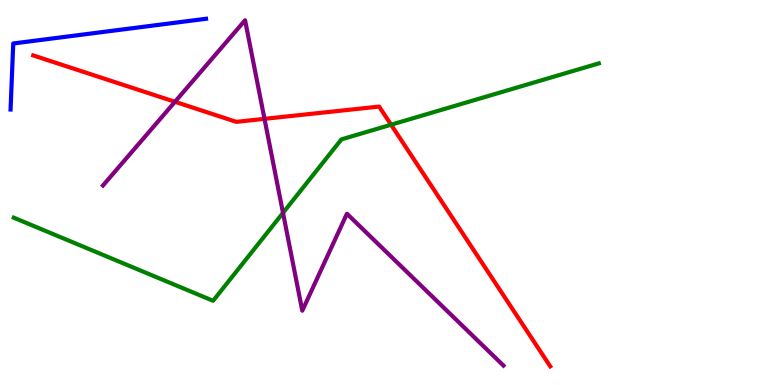[{'lines': ['blue', 'red'], 'intersections': []}, {'lines': ['green', 'red'], 'intersections': [{'x': 5.05, 'y': 6.76}]}, {'lines': ['purple', 'red'], 'intersections': [{'x': 2.26, 'y': 7.36}, {'x': 3.41, 'y': 6.91}]}, {'lines': ['blue', 'green'], 'intersections': []}, {'lines': ['blue', 'purple'], 'intersections': []}, {'lines': ['green', 'purple'], 'intersections': [{'x': 3.65, 'y': 4.47}]}]